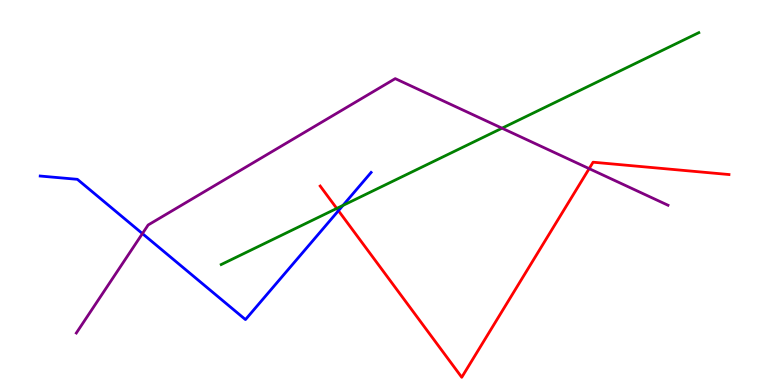[{'lines': ['blue', 'red'], 'intersections': [{'x': 4.37, 'y': 4.53}]}, {'lines': ['green', 'red'], 'intersections': [{'x': 4.35, 'y': 4.59}]}, {'lines': ['purple', 'red'], 'intersections': [{'x': 7.6, 'y': 5.62}]}, {'lines': ['blue', 'green'], 'intersections': [{'x': 4.43, 'y': 4.66}]}, {'lines': ['blue', 'purple'], 'intersections': [{'x': 1.84, 'y': 3.93}]}, {'lines': ['green', 'purple'], 'intersections': [{'x': 6.48, 'y': 6.67}]}]